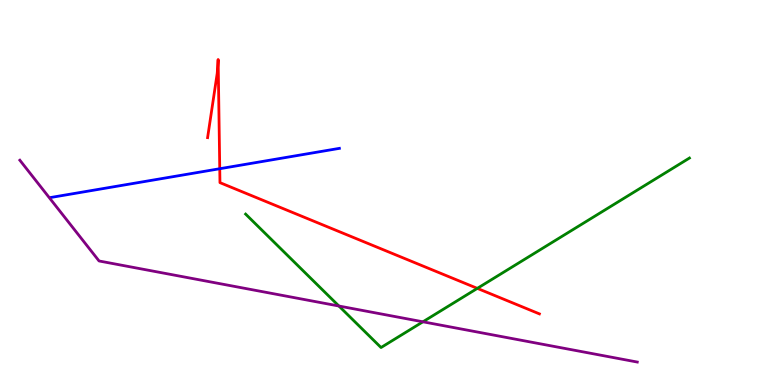[{'lines': ['blue', 'red'], 'intersections': [{'x': 2.84, 'y': 5.62}]}, {'lines': ['green', 'red'], 'intersections': [{'x': 6.16, 'y': 2.51}]}, {'lines': ['purple', 'red'], 'intersections': []}, {'lines': ['blue', 'green'], 'intersections': []}, {'lines': ['blue', 'purple'], 'intersections': []}, {'lines': ['green', 'purple'], 'intersections': [{'x': 4.37, 'y': 2.05}, {'x': 5.46, 'y': 1.64}]}]